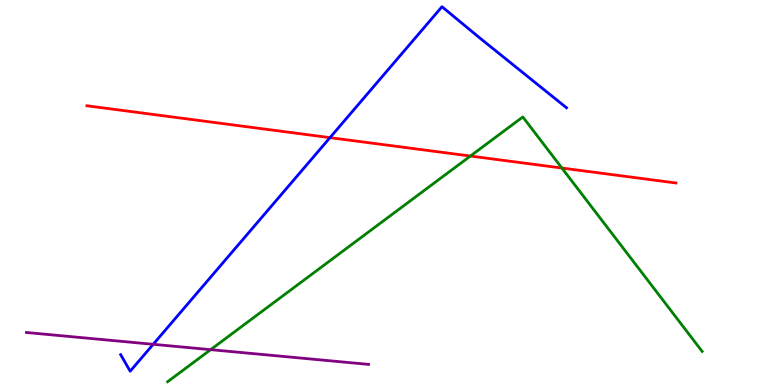[{'lines': ['blue', 'red'], 'intersections': [{'x': 4.26, 'y': 6.43}]}, {'lines': ['green', 'red'], 'intersections': [{'x': 6.07, 'y': 5.95}, {'x': 7.25, 'y': 5.64}]}, {'lines': ['purple', 'red'], 'intersections': []}, {'lines': ['blue', 'green'], 'intersections': []}, {'lines': ['blue', 'purple'], 'intersections': [{'x': 1.98, 'y': 1.06}]}, {'lines': ['green', 'purple'], 'intersections': [{'x': 2.72, 'y': 0.918}]}]